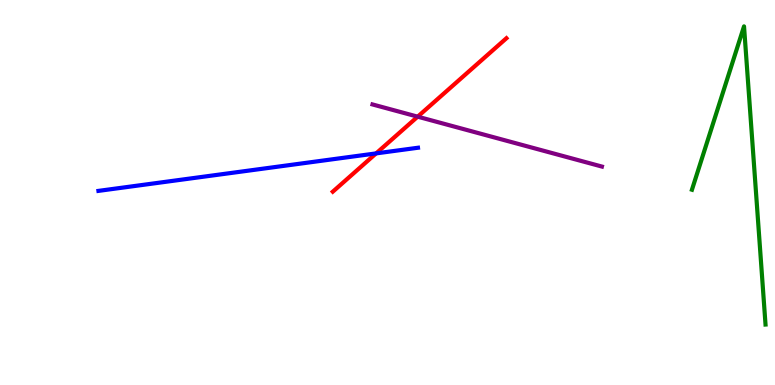[{'lines': ['blue', 'red'], 'intersections': [{'x': 4.85, 'y': 6.02}]}, {'lines': ['green', 'red'], 'intersections': []}, {'lines': ['purple', 'red'], 'intersections': [{'x': 5.39, 'y': 6.97}]}, {'lines': ['blue', 'green'], 'intersections': []}, {'lines': ['blue', 'purple'], 'intersections': []}, {'lines': ['green', 'purple'], 'intersections': []}]